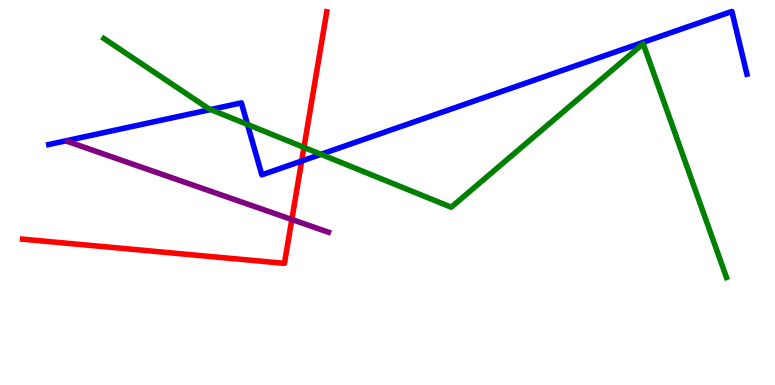[{'lines': ['blue', 'red'], 'intersections': [{'x': 3.89, 'y': 5.82}]}, {'lines': ['green', 'red'], 'intersections': [{'x': 3.92, 'y': 6.17}]}, {'lines': ['purple', 'red'], 'intersections': [{'x': 3.77, 'y': 4.3}]}, {'lines': ['blue', 'green'], 'intersections': [{'x': 2.72, 'y': 7.16}, {'x': 3.19, 'y': 6.77}, {'x': 4.14, 'y': 5.99}]}, {'lines': ['blue', 'purple'], 'intersections': []}, {'lines': ['green', 'purple'], 'intersections': []}]